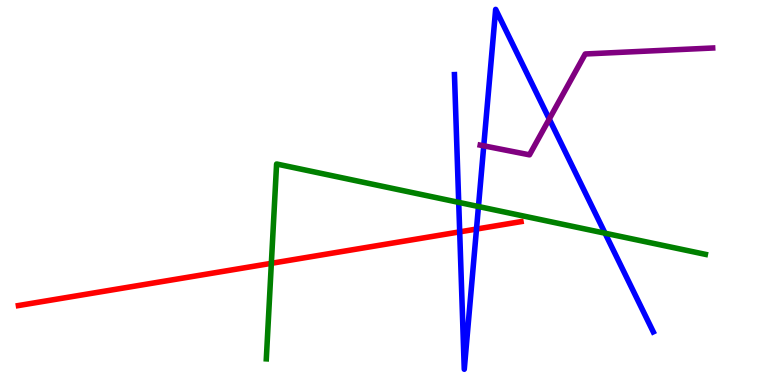[{'lines': ['blue', 'red'], 'intersections': [{'x': 5.93, 'y': 3.98}, {'x': 6.15, 'y': 4.05}]}, {'lines': ['green', 'red'], 'intersections': [{'x': 3.5, 'y': 3.16}]}, {'lines': ['purple', 'red'], 'intersections': []}, {'lines': ['blue', 'green'], 'intersections': [{'x': 5.92, 'y': 4.74}, {'x': 6.17, 'y': 4.64}, {'x': 7.81, 'y': 3.94}]}, {'lines': ['blue', 'purple'], 'intersections': [{'x': 6.24, 'y': 6.21}, {'x': 7.09, 'y': 6.91}]}, {'lines': ['green', 'purple'], 'intersections': []}]